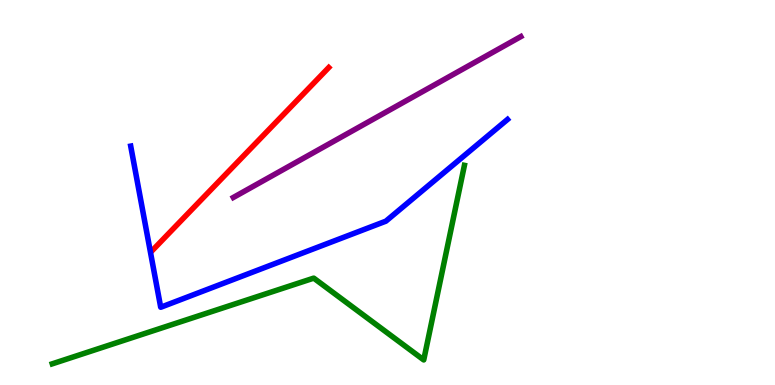[{'lines': ['blue', 'red'], 'intersections': []}, {'lines': ['green', 'red'], 'intersections': []}, {'lines': ['purple', 'red'], 'intersections': []}, {'lines': ['blue', 'green'], 'intersections': []}, {'lines': ['blue', 'purple'], 'intersections': []}, {'lines': ['green', 'purple'], 'intersections': []}]